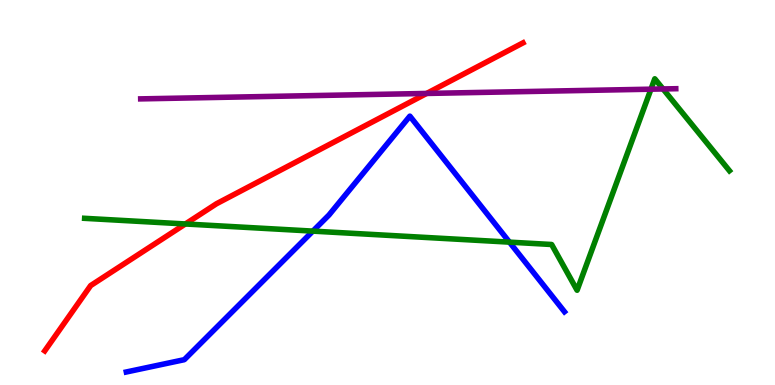[{'lines': ['blue', 'red'], 'intersections': []}, {'lines': ['green', 'red'], 'intersections': [{'x': 2.39, 'y': 4.18}]}, {'lines': ['purple', 'red'], 'intersections': [{'x': 5.51, 'y': 7.57}]}, {'lines': ['blue', 'green'], 'intersections': [{'x': 4.04, 'y': 4.0}, {'x': 6.57, 'y': 3.71}]}, {'lines': ['blue', 'purple'], 'intersections': []}, {'lines': ['green', 'purple'], 'intersections': [{'x': 8.4, 'y': 7.68}, {'x': 8.56, 'y': 7.69}]}]